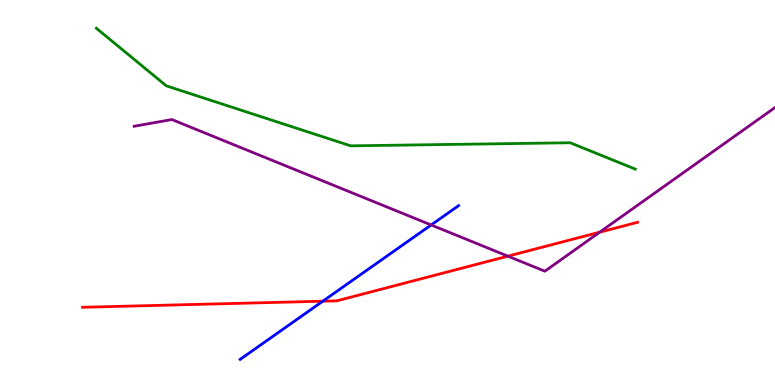[{'lines': ['blue', 'red'], 'intersections': [{'x': 4.17, 'y': 2.18}]}, {'lines': ['green', 'red'], 'intersections': []}, {'lines': ['purple', 'red'], 'intersections': [{'x': 6.55, 'y': 3.35}, {'x': 7.74, 'y': 3.97}]}, {'lines': ['blue', 'green'], 'intersections': []}, {'lines': ['blue', 'purple'], 'intersections': [{'x': 5.56, 'y': 4.16}]}, {'lines': ['green', 'purple'], 'intersections': []}]